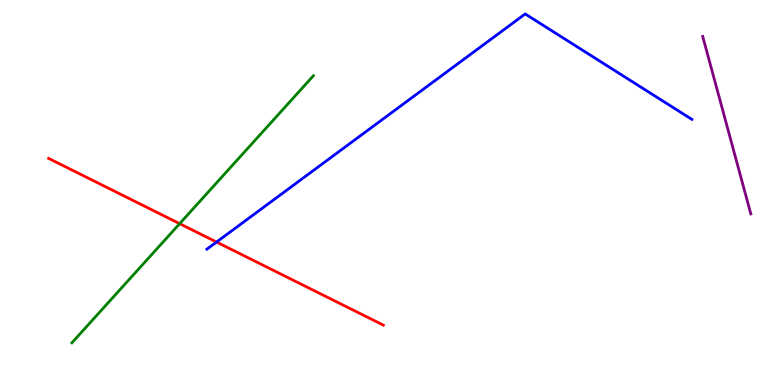[{'lines': ['blue', 'red'], 'intersections': [{'x': 2.79, 'y': 3.71}]}, {'lines': ['green', 'red'], 'intersections': [{'x': 2.32, 'y': 4.19}]}, {'lines': ['purple', 'red'], 'intersections': []}, {'lines': ['blue', 'green'], 'intersections': []}, {'lines': ['blue', 'purple'], 'intersections': []}, {'lines': ['green', 'purple'], 'intersections': []}]